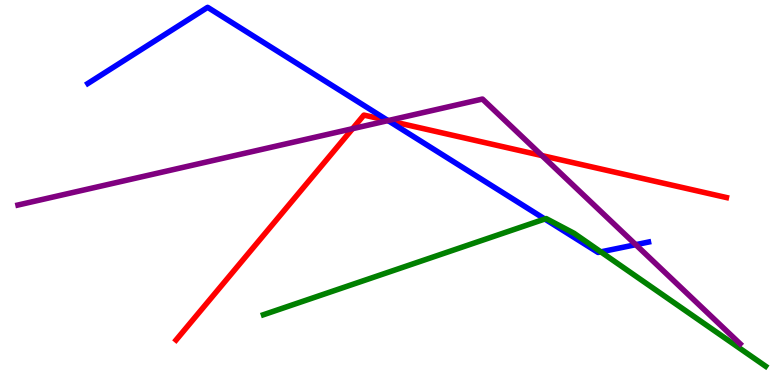[{'lines': ['blue', 'red'], 'intersections': [{'x': 5.01, 'y': 6.87}]}, {'lines': ['green', 'red'], 'intersections': []}, {'lines': ['purple', 'red'], 'intersections': [{'x': 4.55, 'y': 6.66}, {'x': 5.01, 'y': 6.87}, {'x': 6.99, 'y': 5.96}]}, {'lines': ['blue', 'green'], 'intersections': [{'x': 7.03, 'y': 4.31}, {'x': 7.75, 'y': 3.46}]}, {'lines': ['blue', 'purple'], 'intersections': [{'x': 5.01, 'y': 6.87}, {'x': 8.2, 'y': 3.64}]}, {'lines': ['green', 'purple'], 'intersections': []}]